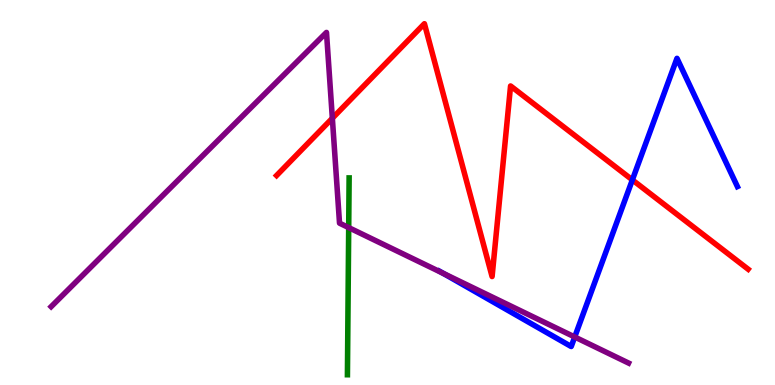[{'lines': ['blue', 'red'], 'intersections': [{'x': 8.16, 'y': 5.33}]}, {'lines': ['green', 'red'], 'intersections': []}, {'lines': ['purple', 'red'], 'intersections': [{'x': 4.29, 'y': 6.93}]}, {'lines': ['blue', 'green'], 'intersections': []}, {'lines': ['blue', 'purple'], 'intersections': [{'x': 5.72, 'y': 2.9}, {'x': 7.42, 'y': 1.25}]}, {'lines': ['green', 'purple'], 'intersections': [{'x': 4.5, 'y': 4.09}]}]